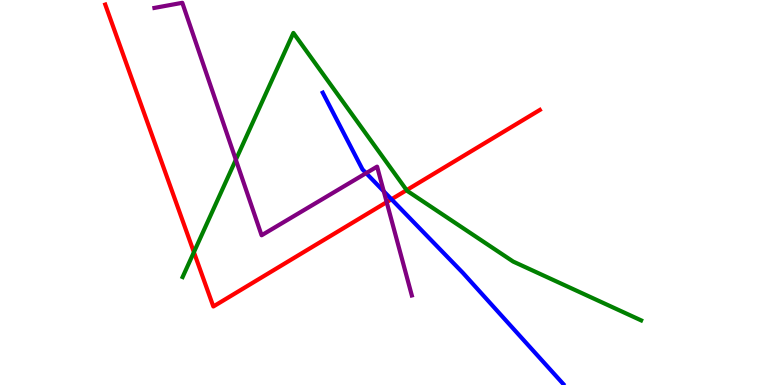[{'lines': ['blue', 'red'], 'intersections': [{'x': 5.05, 'y': 4.82}]}, {'lines': ['green', 'red'], 'intersections': [{'x': 2.5, 'y': 3.45}, {'x': 5.25, 'y': 5.06}]}, {'lines': ['purple', 'red'], 'intersections': [{'x': 4.99, 'y': 4.75}]}, {'lines': ['blue', 'green'], 'intersections': []}, {'lines': ['blue', 'purple'], 'intersections': [{'x': 4.72, 'y': 5.5}, {'x': 4.95, 'y': 5.03}]}, {'lines': ['green', 'purple'], 'intersections': [{'x': 3.04, 'y': 5.85}]}]